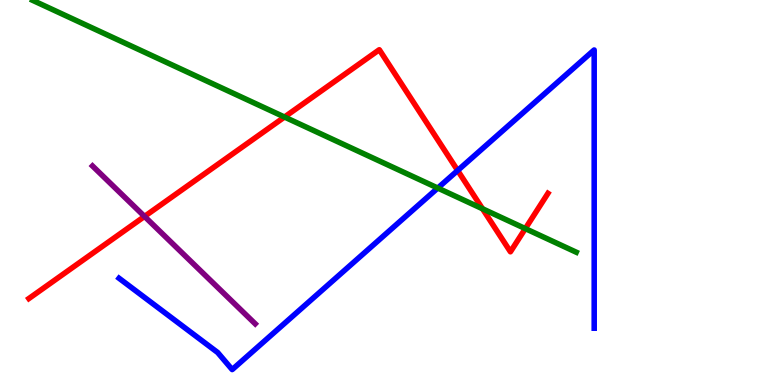[{'lines': ['blue', 'red'], 'intersections': [{'x': 5.91, 'y': 5.57}]}, {'lines': ['green', 'red'], 'intersections': [{'x': 3.67, 'y': 6.96}, {'x': 6.23, 'y': 4.58}, {'x': 6.78, 'y': 4.06}]}, {'lines': ['purple', 'red'], 'intersections': [{'x': 1.86, 'y': 4.38}]}, {'lines': ['blue', 'green'], 'intersections': [{'x': 5.65, 'y': 5.12}]}, {'lines': ['blue', 'purple'], 'intersections': []}, {'lines': ['green', 'purple'], 'intersections': []}]